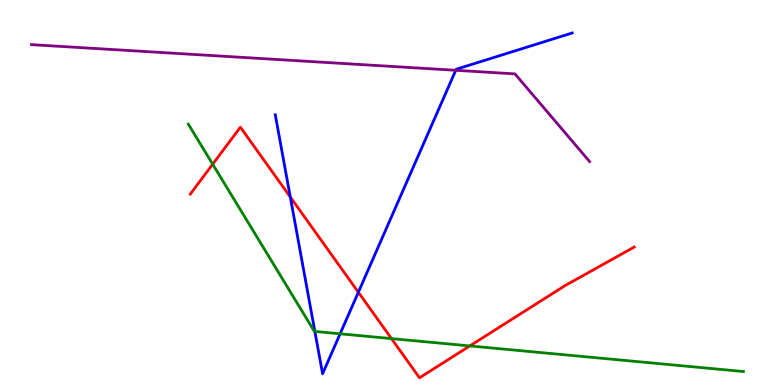[{'lines': ['blue', 'red'], 'intersections': [{'x': 3.75, 'y': 4.88}, {'x': 4.62, 'y': 2.41}]}, {'lines': ['green', 'red'], 'intersections': [{'x': 2.74, 'y': 5.74}, {'x': 5.05, 'y': 1.21}, {'x': 6.06, 'y': 1.01}]}, {'lines': ['purple', 'red'], 'intersections': []}, {'lines': ['blue', 'green'], 'intersections': [{'x': 4.06, 'y': 1.39}, {'x': 4.39, 'y': 1.33}]}, {'lines': ['blue', 'purple'], 'intersections': [{'x': 5.88, 'y': 8.17}]}, {'lines': ['green', 'purple'], 'intersections': []}]